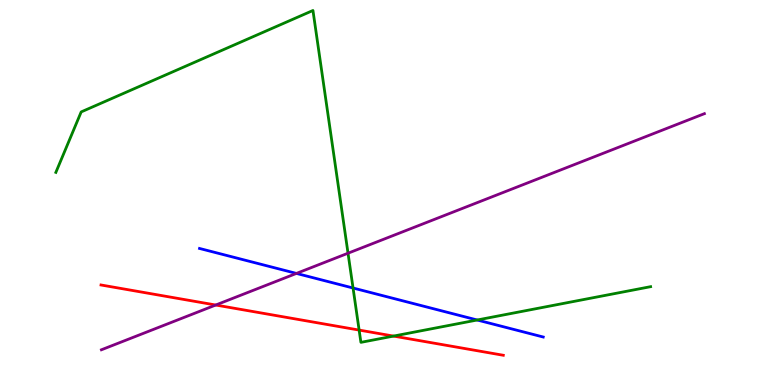[{'lines': ['blue', 'red'], 'intersections': []}, {'lines': ['green', 'red'], 'intersections': [{'x': 4.63, 'y': 1.43}, {'x': 5.08, 'y': 1.27}]}, {'lines': ['purple', 'red'], 'intersections': [{'x': 2.78, 'y': 2.08}]}, {'lines': ['blue', 'green'], 'intersections': [{'x': 4.56, 'y': 2.52}, {'x': 6.16, 'y': 1.69}]}, {'lines': ['blue', 'purple'], 'intersections': [{'x': 3.82, 'y': 2.9}]}, {'lines': ['green', 'purple'], 'intersections': [{'x': 4.49, 'y': 3.42}]}]